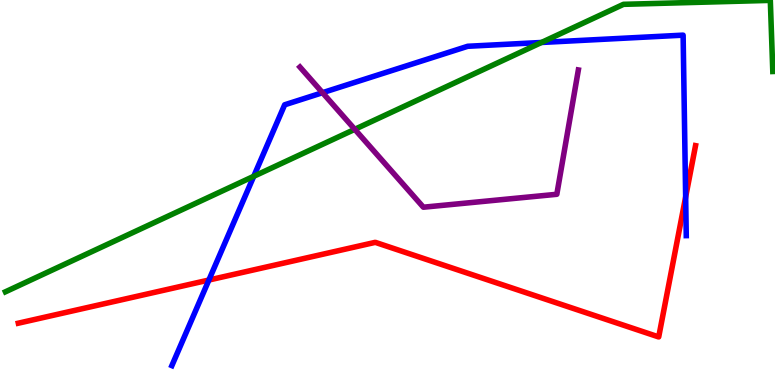[{'lines': ['blue', 'red'], 'intersections': [{'x': 2.7, 'y': 2.73}, {'x': 8.85, 'y': 4.88}]}, {'lines': ['green', 'red'], 'intersections': []}, {'lines': ['purple', 'red'], 'intersections': []}, {'lines': ['blue', 'green'], 'intersections': [{'x': 3.27, 'y': 5.42}, {'x': 6.99, 'y': 8.9}]}, {'lines': ['blue', 'purple'], 'intersections': [{'x': 4.16, 'y': 7.59}]}, {'lines': ['green', 'purple'], 'intersections': [{'x': 4.58, 'y': 6.64}]}]